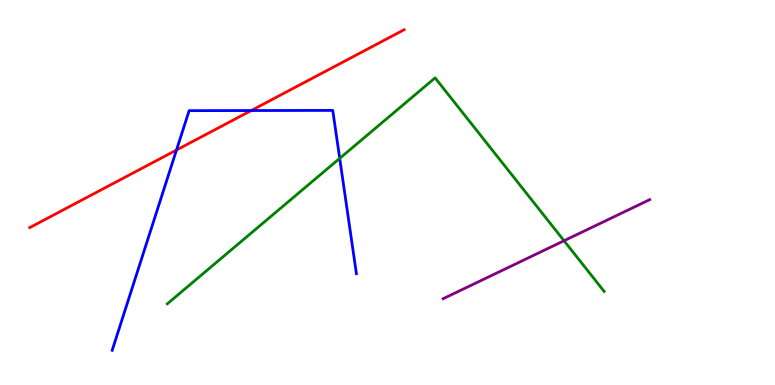[{'lines': ['blue', 'red'], 'intersections': [{'x': 2.28, 'y': 6.1}, {'x': 3.24, 'y': 7.13}]}, {'lines': ['green', 'red'], 'intersections': []}, {'lines': ['purple', 'red'], 'intersections': []}, {'lines': ['blue', 'green'], 'intersections': [{'x': 4.38, 'y': 5.89}]}, {'lines': ['blue', 'purple'], 'intersections': []}, {'lines': ['green', 'purple'], 'intersections': [{'x': 7.28, 'y': 3.75}]}]